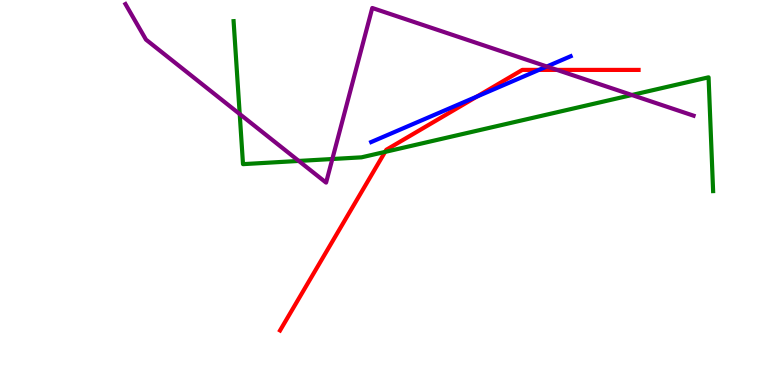[{'lines': ['blue', 'red'], 'intersections': [{'x': 6.15, 'y': 7.49}, {'x': 6.95, 'y': 8.18}]}, {'lines': ['green', 'red'], 'intersections': [{'x': 4.97, 'y': 6.05}]}, {'lines': ['purple', 'red'], 'intersections': [{'x': 7.19, 'y': 8.18}]}, {'lines': ['blue', 'green'], 'intersections': []}, {'lines': ['blue', 'purple'], 'intersections': [{'x': 7.06, 'y': 8.27}]}, {'lines': ['green', 'purple'], 'intersections': [{'x': 3.09, 'y': 7.04}, {'x': 3.86, 'y': 5.82}, {'x': 4.29, 'y': 5.87}, {'x': 8.15, 'y': 7.53}]}]